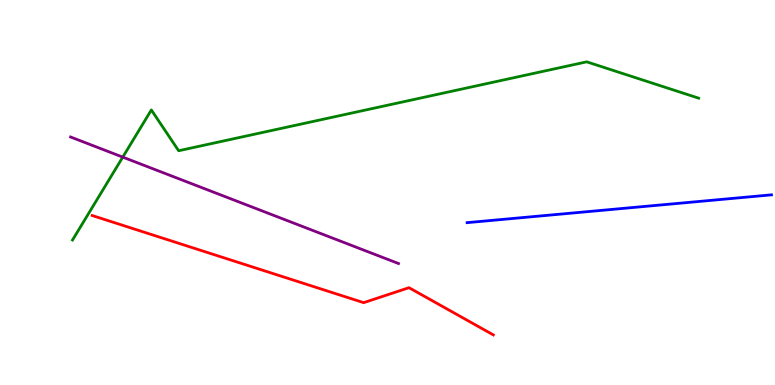[{'lines': ['blue', 'red'], 'intersections': []}, {'lines': ['green', 'red'], 'intersections': []}, {'lines': ['purple', 'red'], 'intersections': []}, {'lines': ['blue', 'green'], 'intersections': []}, {'lines': ['blue', 'purple'], 'intersections': []}, {'lines': ['green', 'purple'], 'intersections': [{'x': 1.58, 'y': 5.92}]}]